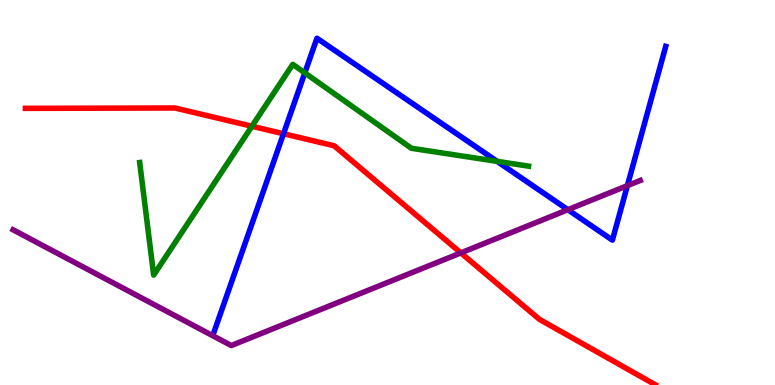[{'lines': ['blue', 'red'], 'intersections': [{'x': 3.66, 'y': 6.53}]}, {'lines': ['green', 'red'], 'intersections': [{'x': 3.25, 'y': 6.72}]}, {'lines': ['purple', 'red'], 'intersections': [{'x': 5.95, 'y': 3.43}]}, {'lines': ['blue', 'green'], 'intersections': [{'x': 3.93, 'y': 8.11}, {'x': 6.41, 'y': 5.81}]}, {'lines': ['blue', 'purple'], 'intersections': [{'x': 7.33, 'y': 4.55}, {'x': 8.1, 'y': 5.18}]}, {'lines': ['green', 'purple'], 'intersections': []}]